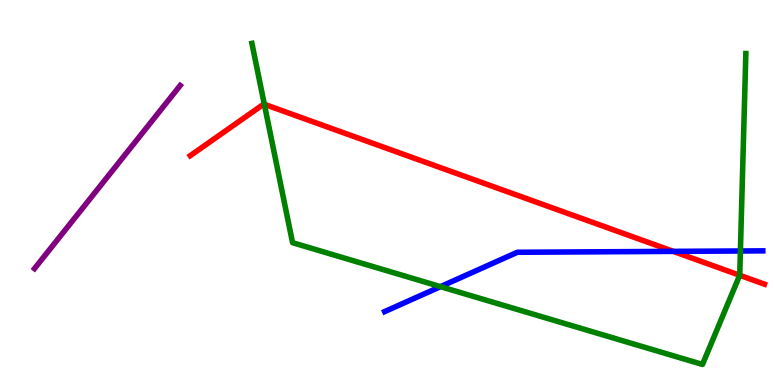[{'lines': ['blue', 'red'], 'intersections': [{'x': 8.69, 'y': 3.47}]}, {'lines': ['green', 'red'], 'intersections': [{'x': 3.41, 'y': 7.29}, {'x': 9.54, 'y': 2.85}]}, {'lines': ['purple', 'red'], 'intersections': []}, {'lines': ['blue', 'green'], 'intersections': [{'x': 5.68, 'y': 2.55}, {'x': 9.55, 'y': 3.48}]}, {'lines': ['blue', 'purple'], 'intersections': []}, {'lines': ['green', 'purple'], 'intersections': []}]